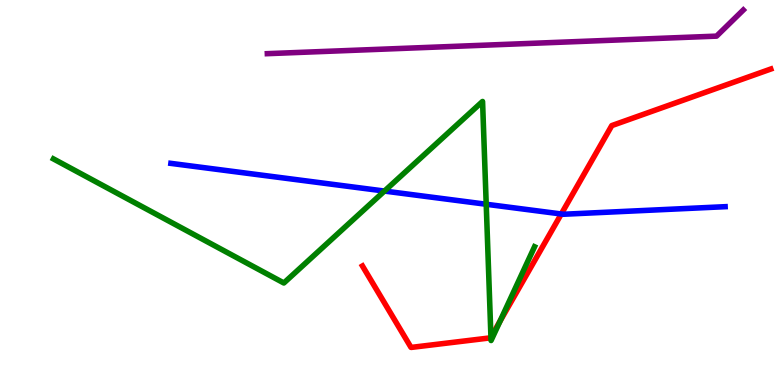[{'lines': ['blue', 'red'], 'intersections': [{'x': 7.24, 'y': 4.44}]}, {'lines': ['green', 'red'], 'intersections': [{'x': 6.33, 'y': 1.24}, {'x': 6.45, 'y': 1.66}]}, {'lines': ['purple', 'red'], 'intersections': []}, {'lines': ['blue', 'green'], 'intersections': [{'x': 4.96, 'y': 5.04}, {'x': 6.27, 'y': 4.69}]}, {'lines': ['blue', 'purple'], 'intersections': []}, {'lines': ['green', 'purple'], 'intersections': []}]